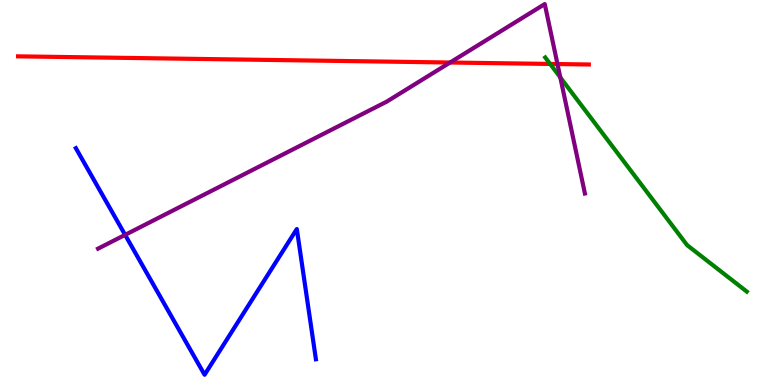[{'lines': ['blue', 'red'], 'intersections': []}, {'lines': ['green', 'red'], 'intersections': [{'x': 7.1, 'y': 8.34}]}, {'lines': ['purple', 'red'], 'intersections': [{'x': 5.81, 'y': 8.38}, {'x': 7.19, 'y': 8.34}]}, {'lines': ['blue', 'green'], 'intersections': []}, {'lines': ['blue', 'purple'], 'intersections': [{'x': 1.61, 'y': 3.9}]}, {'lines': ['green', 'purple'], 'intersections': [{'x': 7.23, 'y': 7.99}]}]